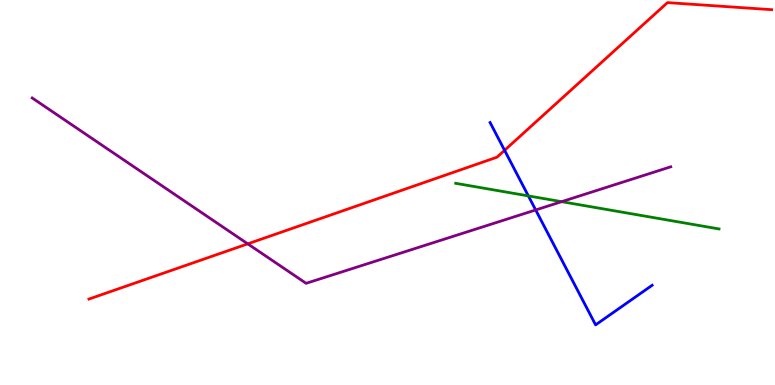[{'lines': ['blue', 'red'], 'intersections': [{'x': 6.51, 'y': 6.1}]}, {'lines': ['green', 'red'], 'intersections': []}, {'lines': ['purple', 'red'], 'intersections': [{'x': 3.2, 'y': 3.67}]}, {'lines': ['blue', 'green'], 'intersections': [{'x': 6.82, 'y': 4.91}]}, {'lines': ['blue', 'purple'], 'intersections': [{'x': 6.91, 'y': 4.55}]}, {'lines': ['green', 'purple'], 'intersections': [{'x': 7.25, 'y': 4.76}]}]